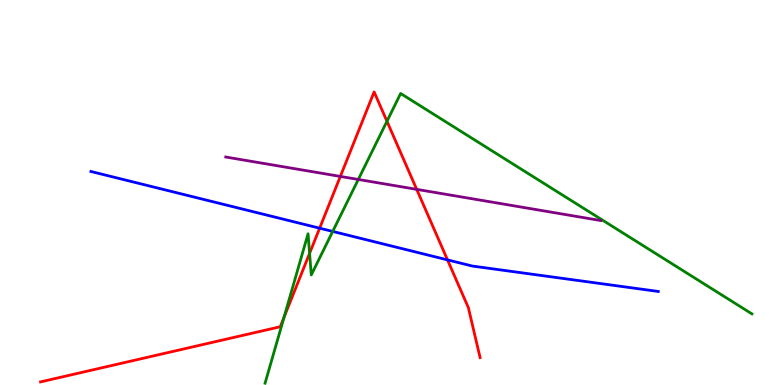[{'lines': ['blue', 'red'], 'intersections': [{'x': 4.12, 'y': 4.07}, {'x': 5.77, 'y': 3.25}]}, {'lines': ['green', 'red'], 'intersections': [{'x': 3.67, 'y': 1.76}, {'x': 3.99, 'y': 3.42}, {'x': 4.99, 'y': 6.85}]}, {'lines': ['purple', 'red'], 'intersections': [{'x': 4.39, 'y': 5.42}, {'x': 5.38, 'y': 5.08}]}, {'lines': ['blue', 'green'], 'intersections': [{'x': 4.29, 'y': 3.99}]}, {'lines': ['blue', 'purple'], 'intersections': []}, {'lines': ['green', 'purple'], 'intersections': [{'x': 4.62, 'y': 5.34}]}]